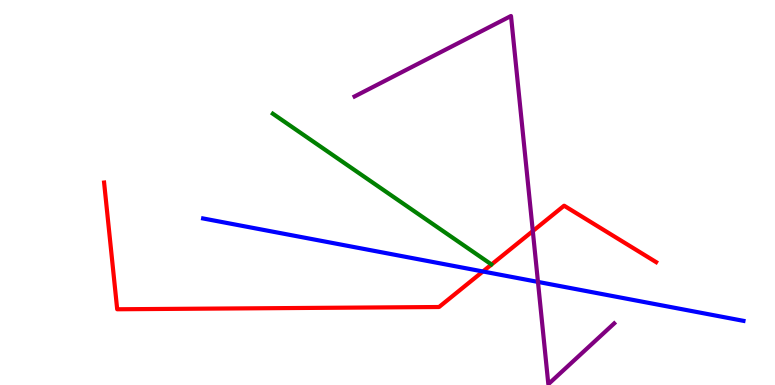[{'lines': ['blue', 'red'], 'intersections': [{'x': 6.23, 'y': 2.95}]}, {'lines': ['green', 'red'], 'intersections': []}, {'lines': ['purple', 'red'], 'intersections': [{'x': 6.87, 'y': 4.0}]}, {'lines': ['blue', 'green'], 'intersections': []}, {'lines': ['blue', 'purple'], 'intersections': [{'x': 6.94, 'y': 2.68}]}, {'lines': ['green', 'purple'], 'intersections': []}]